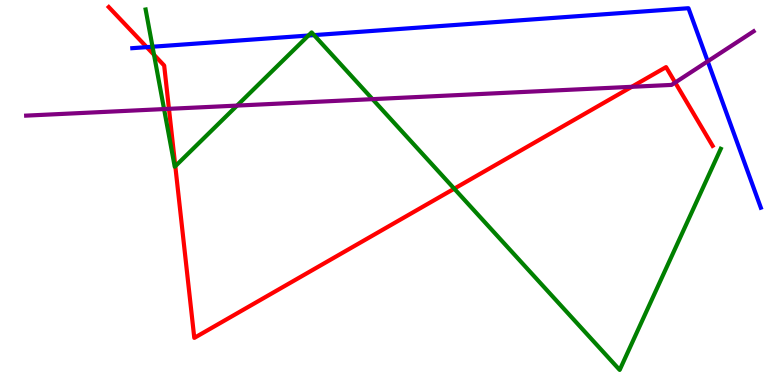[{'lines': ['blue', 'red'], 'intersections': [{'x': 1.89, 'y': 8.78}]}, {'lines': ['green', 'red'], 'intersections': [{'x': 1.99, 'y': 8.58}, {'x': 2.26, 'y': 5.68}, {'x': 5.86, 'y': 5.1}]}, {'lines': ['purple', 'red'], 'intersections': [{'x': 2.18, 'y': 7.17}, {'x': 8.15, 'y': 7.75}, {'x': 8.71, 'y': 7.86}]}, {'lines': ['blue', 'green'], 'intersections': [{'x': 1.97, 'y': 8.79}, {'x': 3.98, 'y': 9.08}, {'x': 4.05, 'y': 9.09}]}, {'lines': ['blue', 'purple'], 'intersections': [{'x': 9.13, 'y': 8.41}]}, {'lines': ['green', 'purple'], 'intersections': [{'x': 2.12, 'y': 7.17}, {'x': 3.06, 'y': 7.26}, {'x': 4.81, 'y': 7.42}]}]